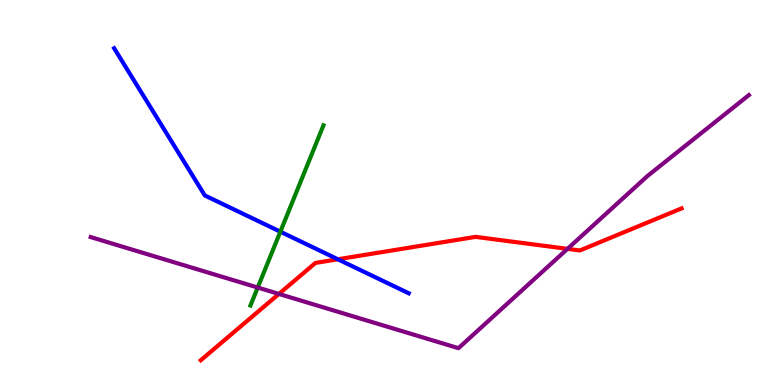[{'lines': ['blue', 'red'], 'intersections': [{'x': 4.36, 'y': 3.27}]}, {'lines': ['green', 'red'], 'intersections': []}, {'lines': ['purple', 'red'], 'intersections': [{'x': 3.6, 'y': 2.37}, {'x': 7.32, 'y': 3.54}]}, {'lines': ['blue', 'green'], 'intersections': [{'x': 3.62, 'y': 3.98}]}, {'lines': ['blue', 'purple'], 'intersections': []}, {'lines': ['green', 'purple'], 'intersections': [{'x': 3.33, 'y': 2.53}]}]